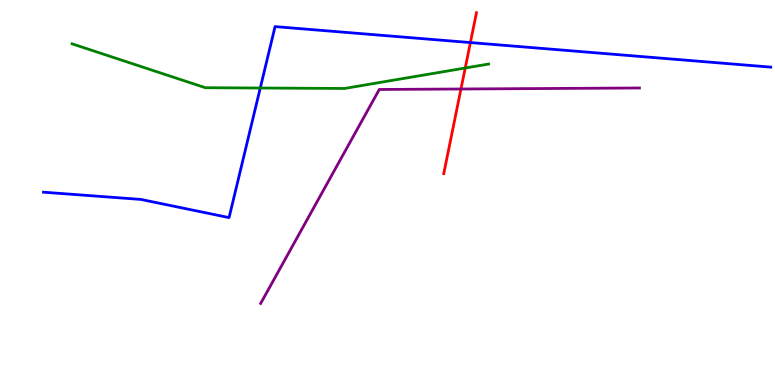[{'lines': ['blue', 'red'], 'intersections': [{'x': 6.07, 'y': 8.89}]}, {'lines': ['green', 'red'], 'intersections': [{'x': 6.0, 'y': 8.23}]}, {'lines': ['purple', 'red'], 'intersections': [{'x': 5.95, 'y': 7.69}]}, {'lines': ['blue', 'green'], 'intersections': [{'x': 3.36, 'y': 7.71}]}, {'lines': ['blue', 'purple'], 'intersections': []}, {'lines': ['green', 'purple'], 'intersections': []}]